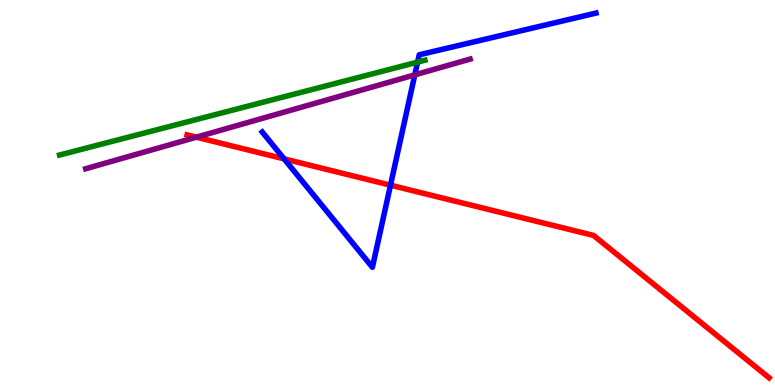[{'lines': ['blue', 'red'], 'intersections': [{'x': 3.67, 'y': 5.87}, {'x': 5.04, 'y': 5.19}]}, {'lines': ['green', 'red'], 'intersections': []}, {'lines': ['purple', 'red'], 'intersections': [{'x': 2.53, 'y': 6.44}]}, {'lines': ['blue', 'green'], 'intersections': [{'x': 5.39, 'y': 8.39}]}, {'lines': ['blue', 'purple'], 'intersections': [{'x': 5.35, 'y': 8.06}]}, {'lines': ['green', 'purple'], 'intersections': []}]